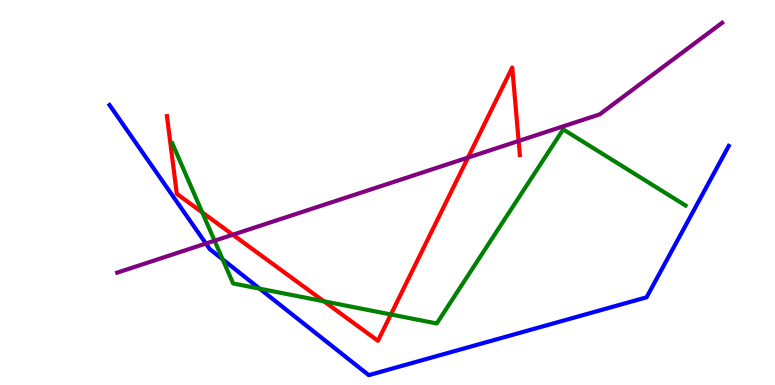[{'lines': ['blue', 'red'], 'intersections': []}, {'lines': ['green', 'red'], 'intersections': [{'x': 2.61, 'y': 4.48}, {'x': 4.18, 'y': 2.17}, {'x': 5.04, 'y': 1.83}]}, {'lines': ['purple', 'red'], 'intersections': [{'x': 3.0, 'y': 3.9}, {'x': 6.04, 'y': 5.91}, {'x': 6.69, 'y': 6.34}]}, {'lines': ['blue', 'green'], 'intersections': [{'x': 2.87, 'y': 3.26}, {'x': 3.35, 'y': 2.5}]}, {'lines': ['blue', 'purple'], 'intersections': [{'x': 2.66, 'y': 3.67}]}, {'lines': ['green', 'purple'], 'intersections': [{'x': 2.77, 'y': 3.75}]}]